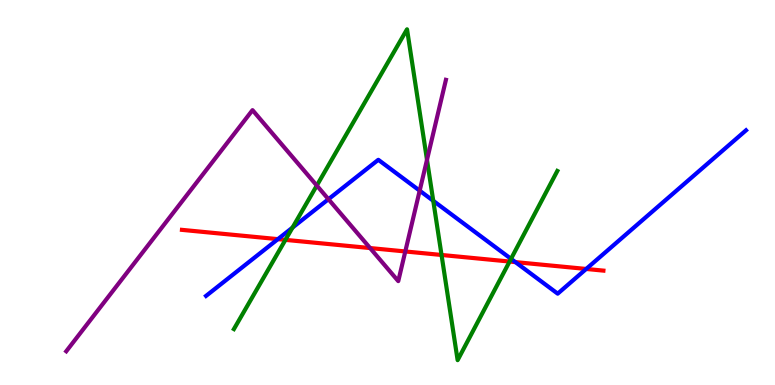[{'lines': ['blue', 'red'], 'intersections': [{'x': 3.59, 'y': 3.79}, {'x': 6.65, 'y': 3.19}, {'x': 7.56, 'y': 3.01}]}, {'lines': ['green', 'red'], 'intersections': [{'x': 3.68, 'y': 3.77}, {'x': 5.7, 'y': 3.38}, {'x': 6.58, 'y': 3.21}]}, {'lines': ['purple', 'red'], 'intersections': [{'x': 4.78, 'y': 3.56}, {'x': 5.23, 'y': 3.47}]}, {'lines': ['blue', 'green'], 'intersections': [{'x': 3.77, 'y': 4.09}, {'x': 5.59, 'y': 4.78}, {'x': 6.59, 'y': 3.28}]}, {'lines': ['blue', 'purple'], 'intersections': [{'x': 4.24, 'y': 4.83}, {'x': 5.42, 'y': 5.05}]}, {'lines': ['green', 'purple'], 'intersections': [{'x': 4.09, 'y': 5.18}, {'x': 5.51, 'y': 5.85}]}]